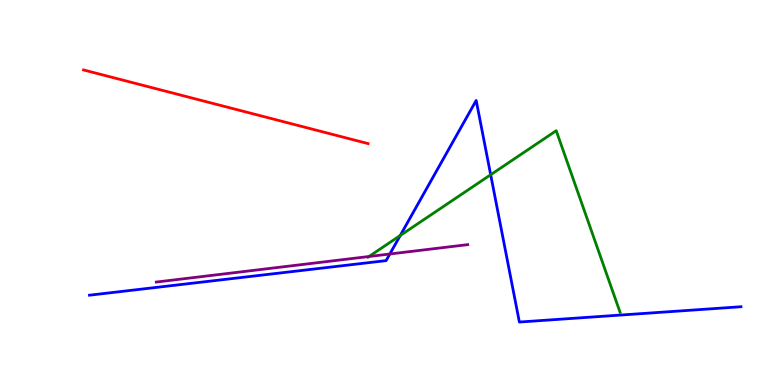[{'lines': ['blue', 'red'], 'intersections': []}, {'lines': ['green', 'red'], 'intersections': []}, {'lines': ['purple', 'red'], 'intersections': []}, {'lines': ['blue', 'green'], 'intersections': [{'x': 5.16, 'y': 3.88}, {'x': 6.33, 'y': 5.46}]}, {'lines': ['blue', 'purple'], 'intersections': [{'x': 5.03, 'y': 3.4}]}, {'lines': ['green', 'purple'], 'intersections': [{'x': 4.76, 'y': 3.34}]}]